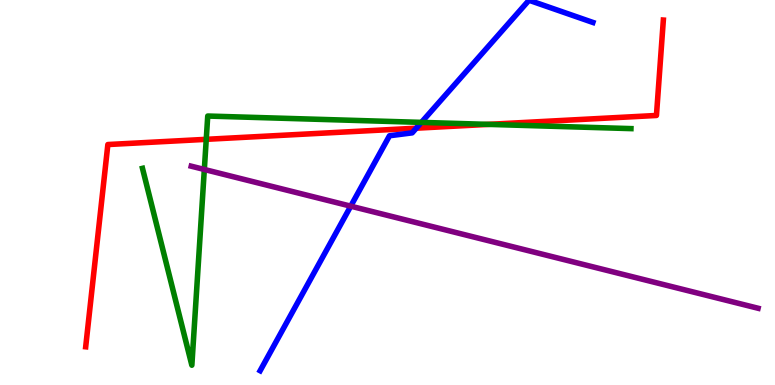[{'lines': ['blue', 'red'], 'intersections': [{'x': 5.37, 'y': 6.67}]}, {'lines': ['green', 'red'], 'intersections': [{'x': 2.66, 'y': 6.38}, {'x': 6.3, 'y': 6.77}]}, {'lines': ['purple', 'red'], 'intersections': []}, {'lines': ['blue', 'green'], 'intersections': [{'x': 5.44, 'y': 6.82}]}, {'lines': ['blue', 'purple'], 'intersections': [{'x': 4.53, 'y': 4.65}]}, {'lines': ['green', 'purple'], 'intersections': [{'x': 2.64, 'y': 5.6}]}]